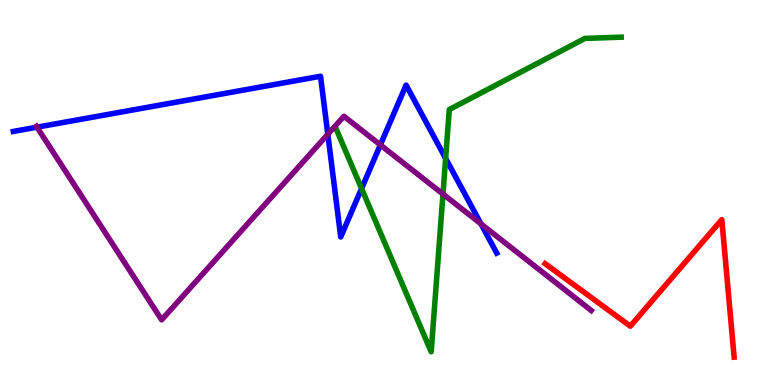[{'lines': ['blue', 'red'], 'intersections': []}, {'lines': ['green', 'red'], 'intersections': []}, {'lines': ['purple', 'red'], 'intersections': []}, {'lines': ['blue', 'green'], 'intersections': [{'x': 4.67, 'y': 5.1}, {'x': 5.75, 'y': 5.89}]}, {'lines': ['blue', 'purple'], 'intersections': [{'x': 0.477, 'y': 6.7}, {'x': 4.23, 'y': 6.51}, {'x': 4.91, 'y': 6.24}, {'x': 6.21, 'y': 4.18}]}, {'lines': ['green', 'purple'], 'intersections': [{'x': 5.72, 'y': 4.96}]}]